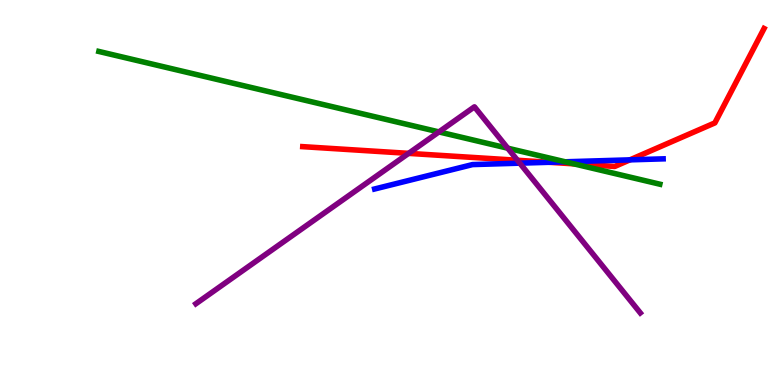[{'lines': ['blue', 'red'], 'intersections': [{'x': 7.09, 'y': 5.78}, {'x': 8.13, 'y': 5.85}]}, {'lines': ['green', 'red'], 'intersections': [{'x': 7.4, 'y': 5.74}]}, {'lines': ['purple', 'red'], 'intersections': [{'x': 5.27, 'y': 6.02}, {'x': 6.68, 'y': 5.84}]}, {'lines': ['blue', 'green'], 'intersections': [{'x': 7.29, 'y': 5.8}]}, {'lines': ['blue', 'purple'], 'intersections': [{'x': 6.71, 'y': 5.76}]}, {'lines': ['green', 'purple'], 'intersections': [{'x': 5.66, 'y': 6.57}, {'x': 6.55, 'y': 6.15}]}]